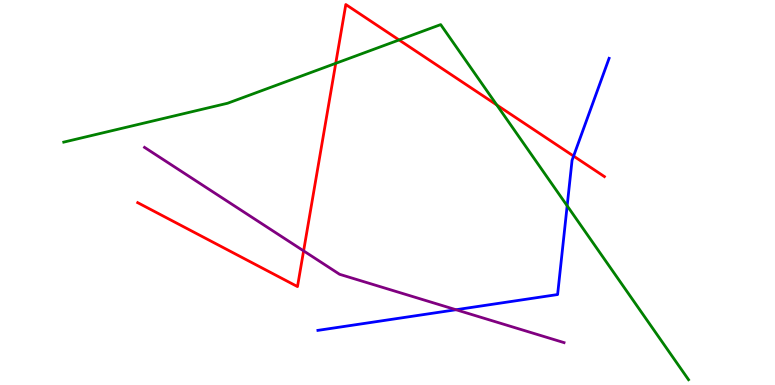[{'lines': ['blue', 'red'], 'intersections': [{'x': 7.4, 'y': 5.95}]}, {'lines': ['green', 'red'], 'intersections': [{'x': 4.33, 'y': 8.35}, {'x': 5.15, 'y': 8.96}, {'x': 6.41, 'y': 7.27}]}, {'lines': ['purple', 'red'], 'intersections': [{'x': 3.92, 'y': 3.48}]}, {'lines': ['blue', 'green'], 'intersections': [{'x': 7.32, 'y': 4.65}]}, {'lines': ['blue', 'purple'], 'intersections': [{'x': 5.88, 'y': 1.96}]}, {'lines': ['green', 'purple'], 'intersections': []}]